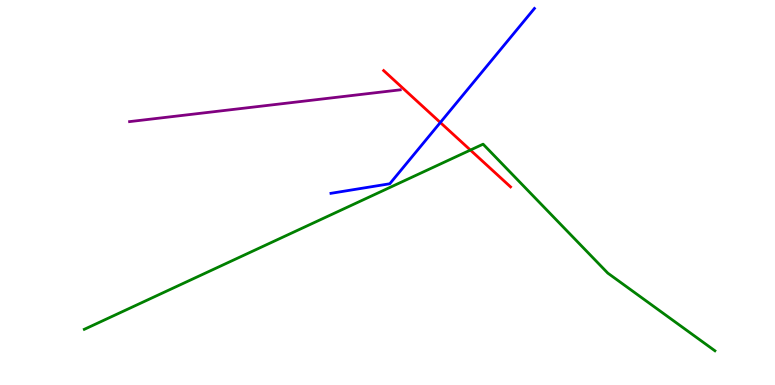[{'lines': ['blue', 'red'], 'intersections': [{'x': 5.68, 'y': 6.82}]}, {'lines': ['green', 'red'], 'intersections': [{'x': 6.07, 'y': 6.1}]}, {'lines': ['purple', 'red'], 'intersections': []}, {'lines': ['blue', 'green'], 'intersections': []}, {'lines': ['blue', 'purple'], 'intersections': []}, {'lines': ['green', 'purple'], 'intersections': []}]